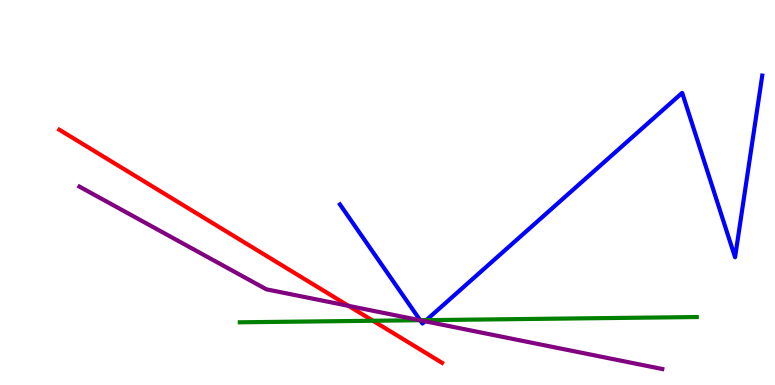[{'lines': ['blue', 'red'], 'intersections': []}, {'lines': ['green', 'red'], 'intersections': [{'x': 4.81, 'y': 1.67}]}, {'lines': ['purple', 'red'], 'intersections': [{'x': 4.5, 'y': 2.06}]}, {'lines': ['blue', 'green'], 'intersections': [{'x': 5.42, 'y': 1.68}, {'x': 5.5, 'y': 1.68}]}, {'lines': ['blue', 'purple'], 'intersections': [{'x': 5.42, 'y': 1.68}, {'x': 5.48, 'y': 1.66}]}, {'lines': ['green', 'purple'], 'intersections': [{'x': 5.42, 'y': 1.68}]}]